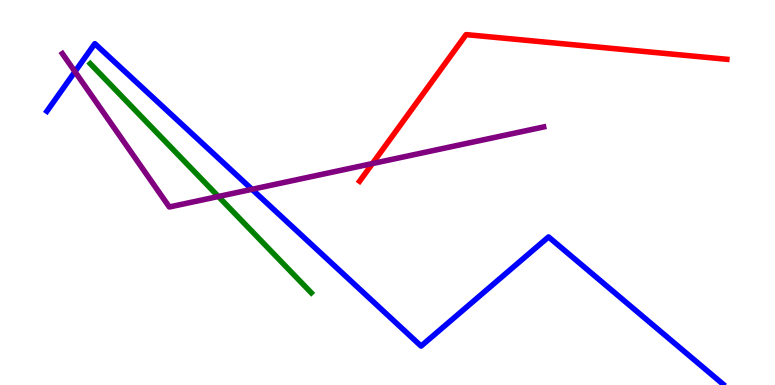[{'lines': ['blue', 'red'], 'intersections': []}, {'lines': ['green', 'red'], 'intersections': []}, {'lines': ['purple', 'red'], 'intersections': [{'x': 4.81, 'y': 5.75}]}, {'lines': ['blue', 'green'], 'intersections': []}, {'lines': ['blue', 'purple'], 'intersections': [{'x': 0.967, 'y': 8.14}, {'x': 3.25, 'y': 5.08}]}, {'lines': ['green', 'purple'], 'intersections': [{'x': 2.82, 'y': 4.9}]}]